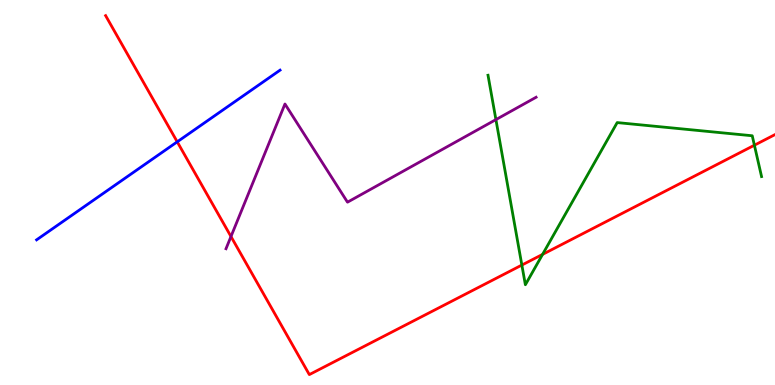[{'lines': ['blue', 'red'], 'intersections': [{'x': 2.29, 'y': 6.32}]}, {'lines': ['green', 'red'], 'intersections': [{'x': 6.73, 'y': 3.12}, {'x': 7.0, 'y': 3.39}, {'x': 9.73, 'y': 6.23}]}, {'lines': ['purple', 'red'], 'intersections': [{'x': 2.98, 'y': 3.86}]}, {'lines': ['blue', 'green'], 'intersections': []}, {'lines': ['blue', 'purple'], 'intersections': []}, {'lines': ['green', 'purple'], 'intersections': [{'x': 6.4, 'y': 6.89}]}]